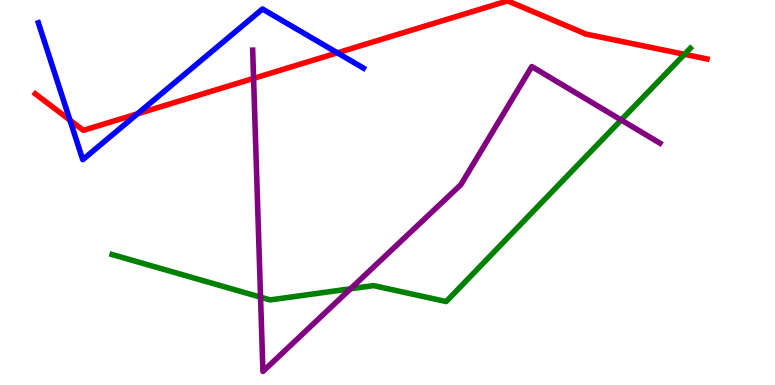[{'lines': ['blue', 'red'], 'intersections': [{'x': 0.902, 'y': 6.88}, {'x': 1.77, 'y': 7.04}, {'x': 4.35, 'y': 8.63}]}, {'lines': ['green', 'red'], 'intersections': [{'x': 8.83, 'y': 8.59}]}, {'lines': ['purple', 'red'], 'intersections': [{'x': 3.27, 'y': 7.96}]}, {'lines': ['blue', 'green'], 'intersections': []}, {'lines': ['blue', 'purple'], 'intersections': []}, {'lines': ['green', 'purple'], 'intersections': [{'x': 3.36, 'y': 2.28}, {'x': 4.52, 'y': 2.5}, {'x': 8.02, 'y': 6.88}]}]